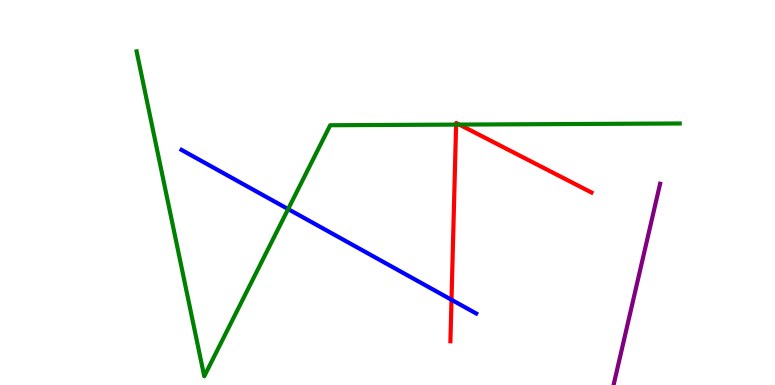[{'lines': ['blue', 'red'], 'intersections': [{'x': 5.83, 'y': 2.21}]}, {'lines': ['green', 'red'], 'intersections': [{'x': 5.89, 'y': 6.76}, {'x': 5.93, 'y': 6.76}]}, {'lines': ['purple', 'red'], 'intersections': []}, {'lines': ['blue', 'green'], 'intersections': [{'x': 3.72, 'y': 4.57}]}, {'lines': ['blue', 'purple'], 'intersections': []}, {'lines': ['green', 'purple'], 'intersections': []}]